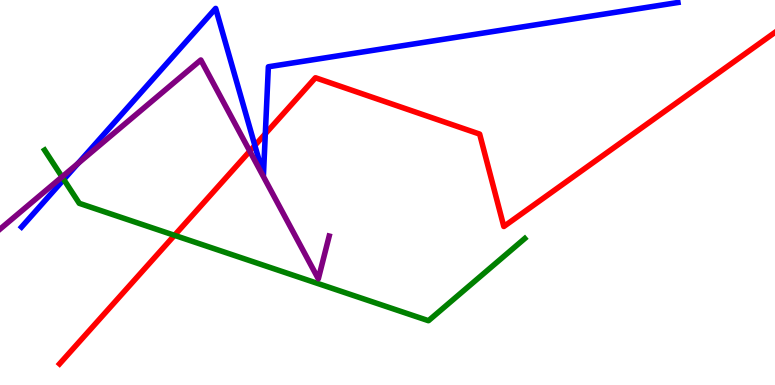[{'lines': ['blue', 'red'], 'intersections': [{'x': 3.29, 'y': 6.22}, {'x': 3.42, 'y': 6.52}]}, {'lines': ['green', 'red'], 'intersections': [{'x': 2.25, 'y': 3.89}]}, {'lines': ['purple', 'red'], 'intersections': [{'x': 3.22, 'y': 6.07}]}, {'lines': ['blue', 'green'], 'intersections': [{'x': 0.823, 'y': 5.34}]}, {'lines': ['blue', 'purple'], 'intersections': [{'x': 1.01, 'y': 5.76}]}, {'lines': ['green', 'purple'], 'intersections': [{'x': 0.801, 'y': 5.41}]}]